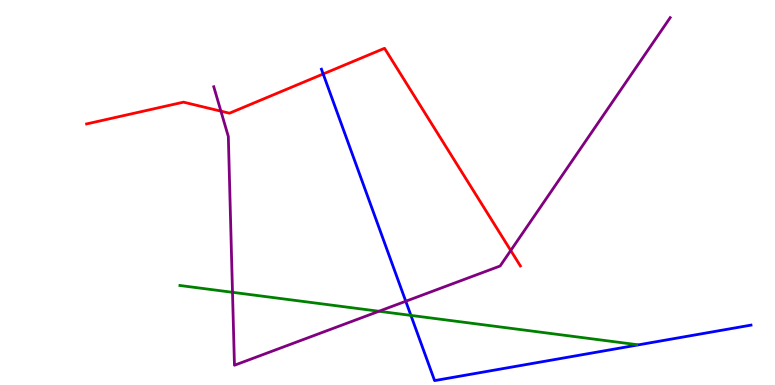[{'lines': ['blue', 'red'], 'intersections': [{'x': 4.17, 'y': 8.08}]}, {'lines': ['green', 'red'], 'intersections': []}, {'lines': ['purple', 'red'], 'intersections': [{'x': 2.85, 'y': 7.11}, {'x': 6.59, 'y': 3.49}]}, {'lines': ['blue', 'green'], 'intersections': [{'x': 5.3, 'y': 1.81}]}, {'lines': ['blue', 'purple'], 'intersections': [{'x': 5.24, 'y': 2.18}]}, {'lines': ['green', 'purple'], 'intersections': [{'x': 3.0, 'y': 2.41}, {'x': 4.89, 'y': 1.92}]}]